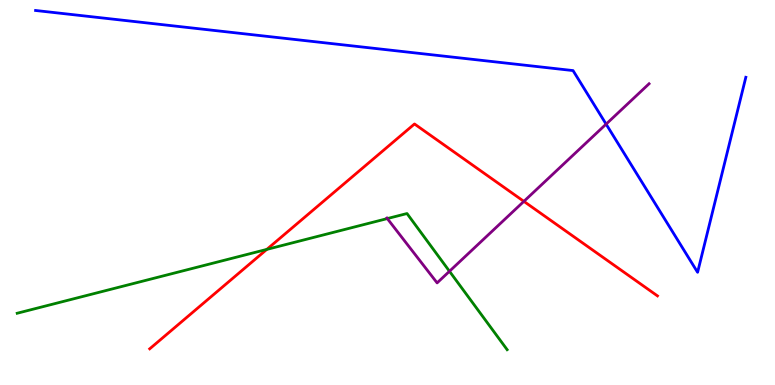[{'lines': ['blue', 'red'], 'intersections': []}, {'lines': ['green', 'red'], 'intersections': [{'x': 3.44, 'y': 3.52}]}, {'lines': ['purple', 'red'], 'intersections': [{'x': 6.76, 'y': 4.77}]}, {'lines': ['blue', 'green'], 'intersections': []}, {'lines': ['blue', 'purple'], 'intersections': [{'x': 7.82, 'y': 6.78}]}, {'lines': ['green', 'purple'], 'intersections': [{'x': 5.0, 'y': 4.32}, {'x': 5.8, 'y': 2.95}]}]